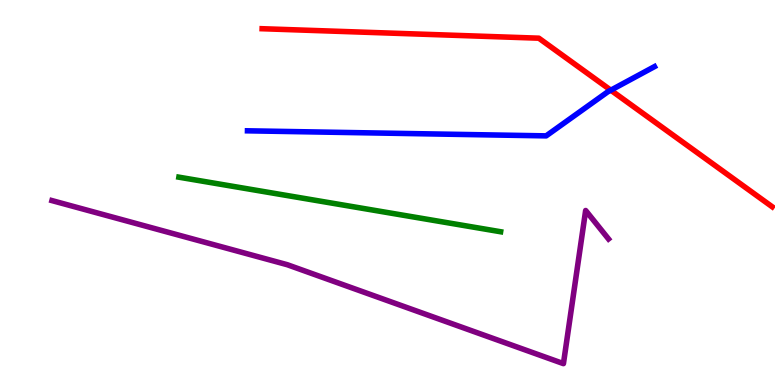[{'lines': ['blue', 'red'], 'intersections': [{'x': 7.88, 'y': 7.66}]}, {'lines': ['green', 'red'], 'intersections': []}, {'lines': ['purple', 'red'], 'intersections': []}, {'lines': ['blue', 'green'], 'intersections': []}, {'lines': ['blue', 'purple'], 'intersections': []}, {'lines': ['green', 'purple'], 'intersections': []}]